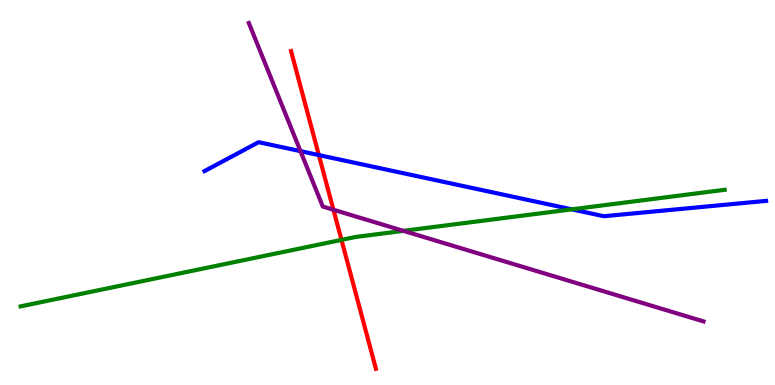[{'lines': ['blue', 'red'], 'intersections': [{'x': 4.11, 'y': 5.97}]}, {'lines': ['green', 'red'], 'intersections': [{'x': 4.41, 'y': 3.77}]}, {'lines': ['purple', 'red'], 'intersections': [{'x': 4.3, 'y': 4.55}]}, {'lines': ['blue', 'green'], 'intersections': [{'x': 7.38, 'y': 4.56}]}, {'lines': ['blue', 'purple'], 'intersections': [{'x': 3.88, 'y': 6.07}]}, {'lines': ['green', 'purple'], 'intersections': [{'x': 5.21, 'y': 4.0}]}]